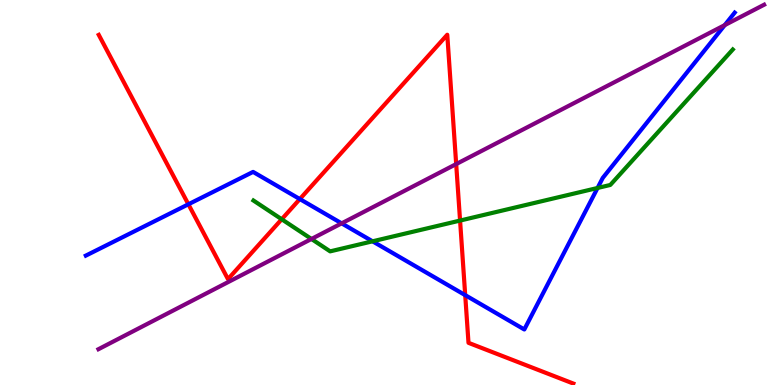[{'lines': ['blue', 'red'], 'intersections': [{'x': 2.43, 'y': 4.69}, {'x': 3.87, 'y': 4.83}, {'x': 6.0, 'y': 2.33}]}, {'lines': ['green', 'red'], 'intersections': [{'x': 3.64, 'y': 4.31}, {'x': 5.94, 'y': 4.27}]}, {'lines': ['purple', 'red'], 'intersections': [{'x': 5.89, 'y': 5.74}]}, {'lines': ['blue', 'green'], 'intersections': [{'x': 4.81, 'y': 3.73}, {'x': 7.71, 'y': 5.12}]}, {'lines': ['blue', 'purple'], 'intersections': [{'x': 4.41, 'y': 4.2}, {'x': 9.35, 'y': 9.35}]}, {'lines': ['green', 'purple'], 'intersections': [{'x': 4.02, 'y': 3.79}]}]